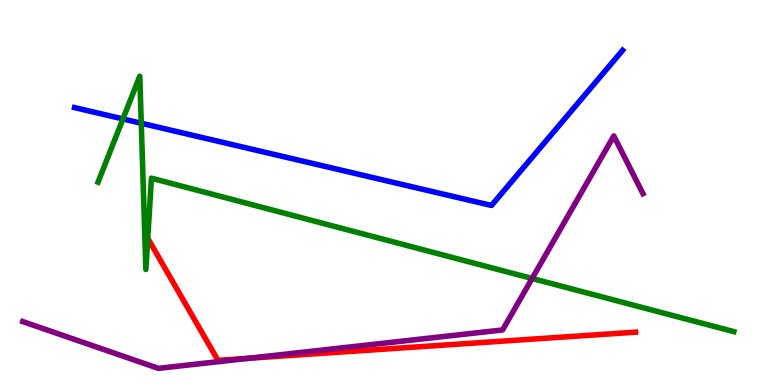[{'lines': ['blue', 'red'], 'intersections': []}, {'lines': ['green', 'red'], 'intersections': []}, {'lines': ['purple', 'red'], 'intersections': [{'x': 3.21, 'y': 0.695}]}, {'lines': ['blue', 'green'], 'intersections': [{'x': 1.59, 'y': 6.91}, {'x': 1.82, 'y': 6.8}]}, {'lines': ['blue', 'purple'], 'intersections': []}, {'lines': ['green', 'purple'], 'intersections': [{'x': 6.87, 'y': 2.77}]}]